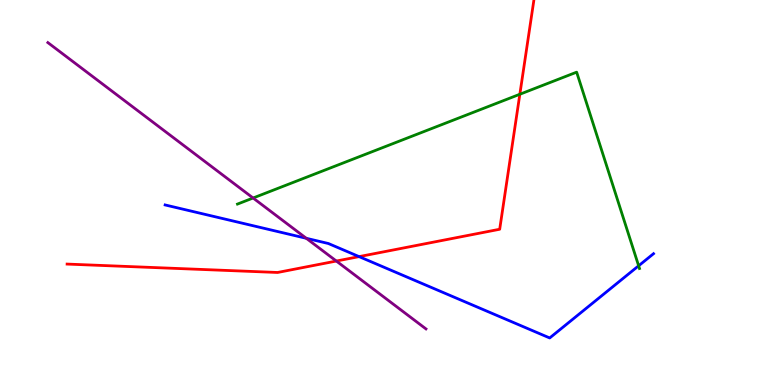[{'lines': ['blue', 'red'], 'intersections': [{'x': 4.63, 'y': 3.33}]}, {'lines': ['green', 'red'], 'intersections': [{'x': 6.71, 'y': 7.55}]}, {'lines': ['purple', 'red'], 'intersections': [{'x': 4.34, 'y': 3.22}]}, {'lines': ['blue', 'green'], 'intersections': [{'x': 8.24, 'y': 3.1}]}, {'lines': ['blue', 'purple'], 'intersections': [{'x': 3.95, 'y': 3.81}]}, {'lines': ['green', 'purple'], 'intersections': [{'x': 3.27, 'y': 4.86}]}]